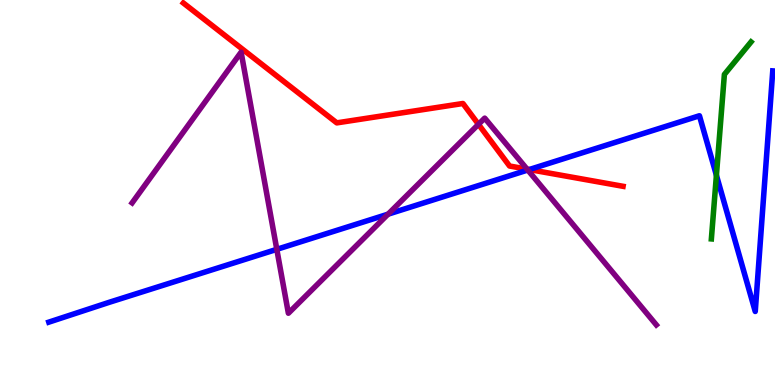[{'lines': ['blue', 'red'], 'intersections': [{'x': 6.83, 'y': 5.6}]}, {'lines': ['green', 'red'], 'intersections': []}, {'lines': ['purple', 'red'], 'intersections': [{'x': 6.17, 'y': 6.77}, {'x': 6.8, 'y': 5.61}]}, {'lines': ['blue', 'green'], 'intersections': [{'x': 9.24, 'y': 5.45}]}, {'lines': ['blue', 'purple'], 'intersections': [{'x': 3.57, 'y': 3.52}, {'x': 5.01, 'y': 4.44}, {'x': 6.81, 'y': 5.58}]}, {'lines': ['green', 'purple'], 'intersections': []}]